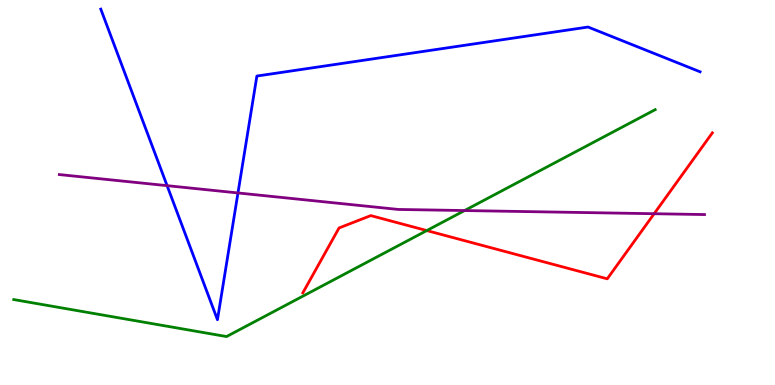[{'lines': ['blue', 'red'], 'intersections': []}, {'lines': ['green', 'red'], 'intersections': [{'x': 5.51, 'y': 4.01}]}, {'lines': ['purple', 'red'], 'intersections': [{'x': 8.44, 'y': 4.45}]}, {'lines': ['blue', 'green'], 'intersections': []}, {'lines': ['blue', 'purple'], 'intersections': [{'x': 2.16, 'y': 5.18}, {'x': 3.07, 'y': 4.99}]}, {'lines': ['green', 'purple'], 'intersections': [{'x': 5.99, 'y': 4.53}]}]